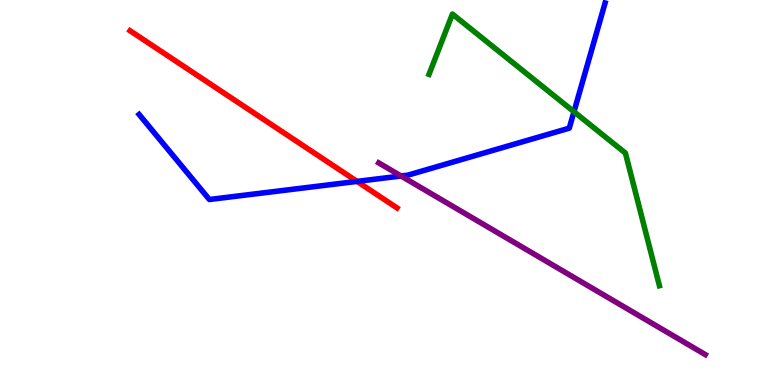[{'lines': ['blue', 'red'], 'intersections': [{'x': 4.61, 'y': 5.29}]}, {'lines': ['green', 'red'], 'intersections': []}, {'lines': ['purple', 'red'], 'intersections': []}, {'lines': ['blue', 'green'], 'intersections': [{'x': 7.41, 'y': 7.1}]}, {'lines': ['blue', 'purple'], 'intersections': [{'x': 5.17, 'y': 5.43}]}, {'lines': ['green', 'purple'], 'intersections': []}]